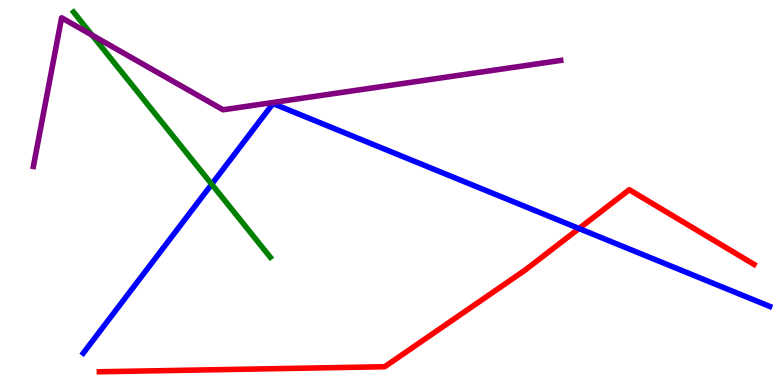[{'lines': ['blue', 'red'], 'intersections': [{'x': 7.47, 'y': 4.06}]}, {'lines': ['green', 'red'], 'intersections': []}, {'lines': ['purple', 'red'], 'intersections': []}, {'lines': ['blue', 'green'], 'intersections': [{'x': 2.73, 'y': 5.22}]}, {'lines': ['blue', 'purple'], 'intersections': []}, {'lines': ['green', 'purple'], 'intersections': [{'x': 1.19, 'y': 9.09}]}]